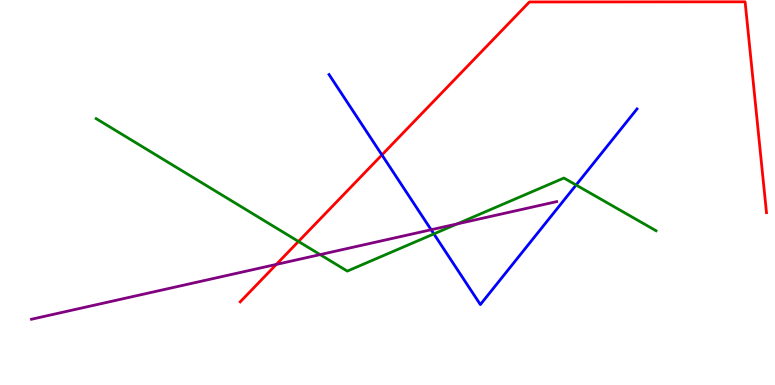[{'lines': ['blue', 'red'], 'intersections': [{'x': 4.93, 'y': 5.98}]}, {'lines': ['green', 'red'], 'intersections': [{'x': 3.85, 'y': 3.73}]}, {'lines': ['purple', 'red'], 'intersections': [{'x': 3.57, 'y': 3.13}]}, {'lines': ['blue', 'green'], 'intersections': [{'x': 5.6, 'y': 3.92}, {'x': 7.43, 'y': 5.19}]}, {'lines': ['blue', 'purple'], 'intersections': [{'x': 5.56, 'y': 4.03}]}, {'lines': ['green', 'purple'], 'intersections': [{'x': 4.13, 'y': 3.39}, {'x': 5.9, 'y': 4.18}]}]